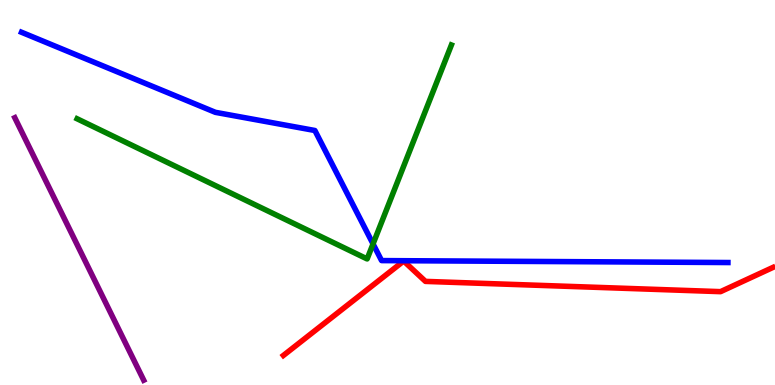[{'lines': ['blue', 'red'], 'intersections': []}, {'lines': ['green', 'red'], 'intersections': []}, {'lines': ['purple', 'red'], 'intersections': []}, {'lines': ['blue', 'green'], 'intersections': [{'x': 4.81, 'y': 3.66}]}, {'lines': ['blue', 'purple'], 'intersections': []}, {'lines': ['green', 'purple'], 'intersections': []}]